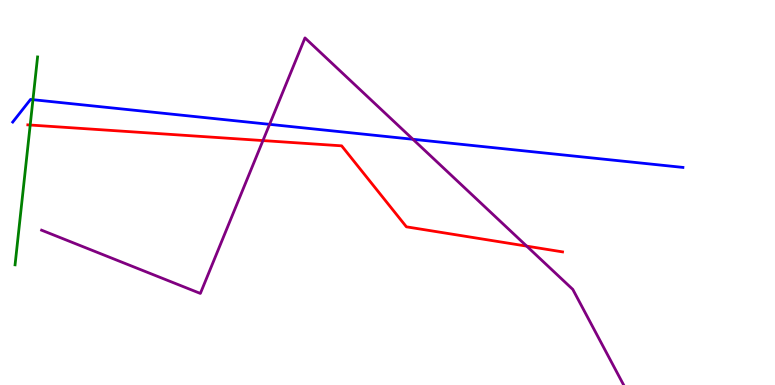[{'lines': ['blue', 'red'], 'intersections': []}, {'lines': ['green', 'red'], 'intersections': [{'x': 0.39, 'y': 6.75}]}, {'lines': ['purple', 'red'], 'intersections': [{'x': 3.39, 'y': 6.35}, {'x': 6.8, 'y': 3.61}]}, {'lines': ['blue', 'green'], 'intersections': [{'x': 0.425, 'y': 7.41}]}, {'lines': ['blue', 'purple'], 'intersections': [{'x': 3.48, 'y': 6.77}, {'x': 5.33, 'y': 6.38}]}, {'lines': ['green', 'purple'], 'intersections': []}]